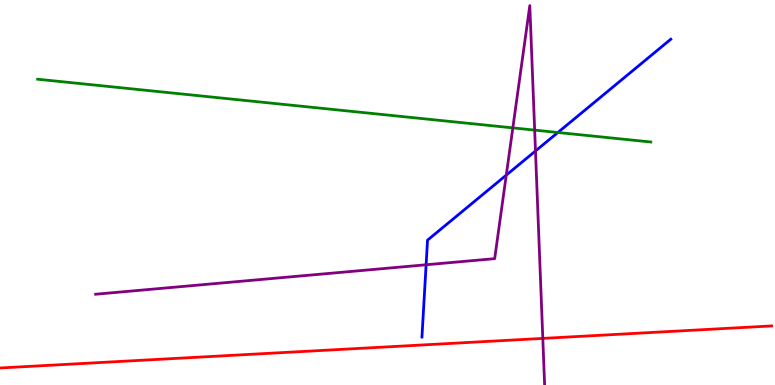[{'lines': ['blue', 'red'], 'intersections': []}, {'lines': ['green', 'red'], 'intersections': []}, {'lines': ['purple', 'red'], 'intersections': [{'x': 7.0, 'y': 1.21}]}, {'lines': ['blue', 'green'], 'intersections': [{'x': 7.2, 'y': 6.56}]}, {'lines': ['blue', 'purple'], 'intersections': [{'x': 5.5, 'y': 3.12}, {'x': 6.53, 'y': 5.45}, {'x': 6.91, 'y': 6.08}]}, {'lines': ['green', 'purple'], 'intersections': [{'x': 6.62, 'y': 6.68}, {'x': 6.9, 'y': 6.62}]}]